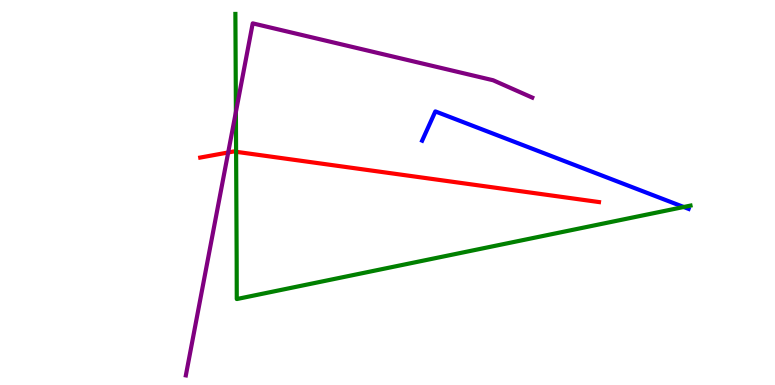[{'lines': ['blue', 'red'], 'intersections': []}, {'lines': ['green', 'red'], 'intersections': [{'x': 3.05, 'y': 6.06}]}, {'lines': ['purple', 'red'], 'intersections': [{'x': 2.94, 'y': 6.04}]}, {'lines': ['blue', 'green'], 'intersections': [{'x': 8.82, 'y': 4.62}]}, {'lines': ['blue', 'purple'], 'intersections': []}, {'lines': ['green', 'purple'], 'intersections': [{'x': 3.04, 'y': 7.09}]}]